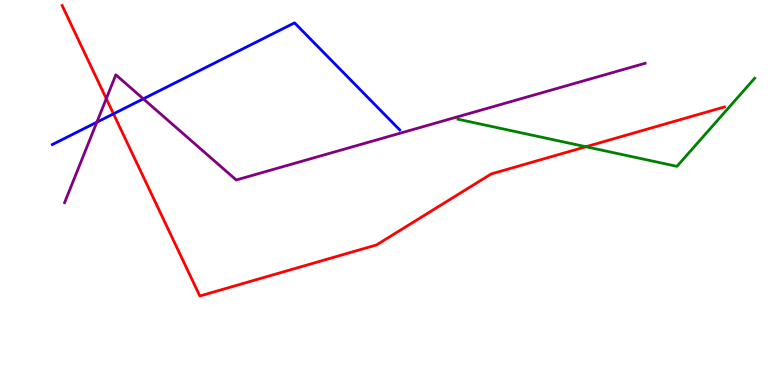[{'lines': ['blue', 'red'], 'intersections': [{'x': 1.46, 'y': 7.04}]}, {'lines': ['green', 'red'], 'intersections': [{'x': 7.56, 'y': 6.19}]}, {'lines': ['purple', 'red'], 'intersections': [{'x': 1.37, 'y': 7.44}]}, {'lines': ['blue', 'green'], 'intersections': []}, {'lines': ['blue', 'purple'], 'intersections': [{'x': 1.25, 'y': 6.83}, {'x': 1.85, 'y': 7.43}]}, {'lines': ['green', 'purple'], 'intersections': []}]